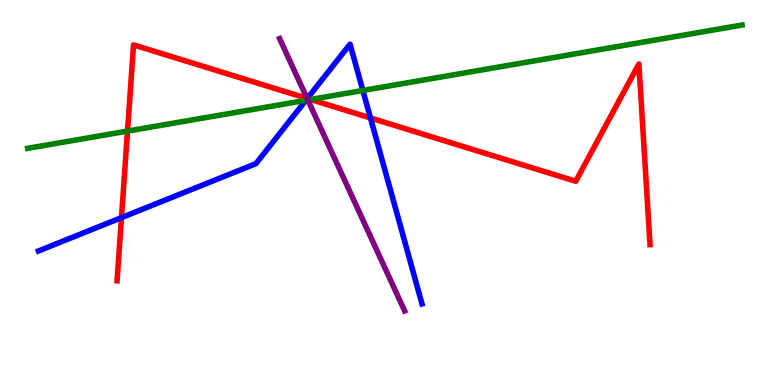[{'lines': ['blue', 'red'], 'intersections': [{'x': 1.57, 'y': 4.35}, {'x': 3.97, 'y': 7.44}, {'x': 4.78, 'y': 6.94}]}, {'lines': ['green', 'red'], 'intersections': [{'x': 1.65, 'y': 6.59}, {'x': 4.01, 'y': 7.42}]}, {'lines': ['purple', 'red'], 'intersections': [{'x': 3.96, 'y': 7.44}]}, {'lines': ['blue', 'green'], 'intersections': [{'x': 3.95, 'y': 7.39}, {'x': 4.68, 'y': 7.65}]}, {'lines': ['blue', 'purple'], 'intersections': [{'x': 3.96, 'y': 7.44}]}, {'lines': ['green', 'purple'], 'intersections': [{'x': 3.97, 'y': 7.4}]}]